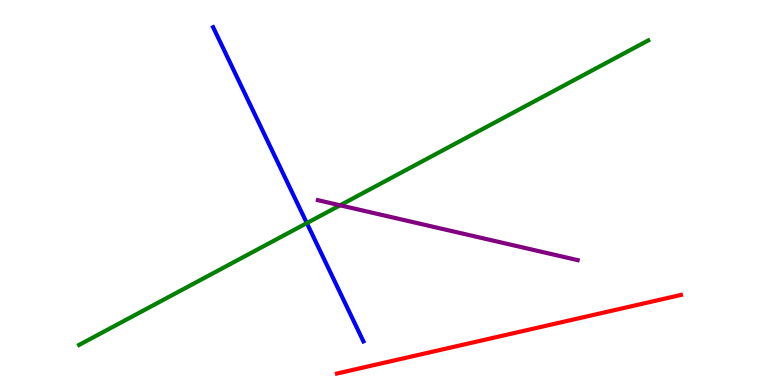[{'lines': ['blue', 'red'], 'intersections': []}, {'lines': ['green', 'red'], 'intersections': []}, {'lines': ['purple', 'red'], 'intersections': []}, {'lines': ['blue', 'green'], 'intersections': [{'x': 3.96, 'y': 4.21}]}, {'lines': ['blue', 'purple'], 'intersections': []}, {'lines': ['green', 'purple'], 'intersections': [{'x': 4.39, 'y': 4.67}]}]